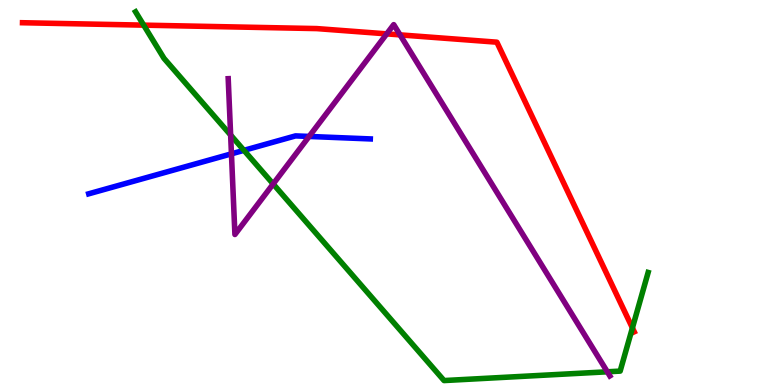[{'lines': ['blue', 'red'], 'intersections': []}, {'lines': ['green', 'red'], 'intersections': [{'x': 1.85, 'y': 9.35}, {'x': 8.16, 'y': 1.48}]}, {'lines': ['purple', 'red'], 'intersections': [{'x': 4.99, 'y': 9.12}, {'x': 5.16, 'y': 9.09}]}, {'lines': ['blue', 'green'], 'intersections': [{'x': 3.15, 'y': 6.1}]}, {'lines': ['blue', 'purple'], 'intersections': [{'x': 2.99, 'y': 6.0}, {'x': 3.99, 'y': 6.46}]}, {'lines': ['green', 'purple'], 'intersections': [{'x': 2.98, 'y': 6.49}, {'x': 3.52, 'y': 5.22}, {'x': 7.84, 'y': 0.343}]}]